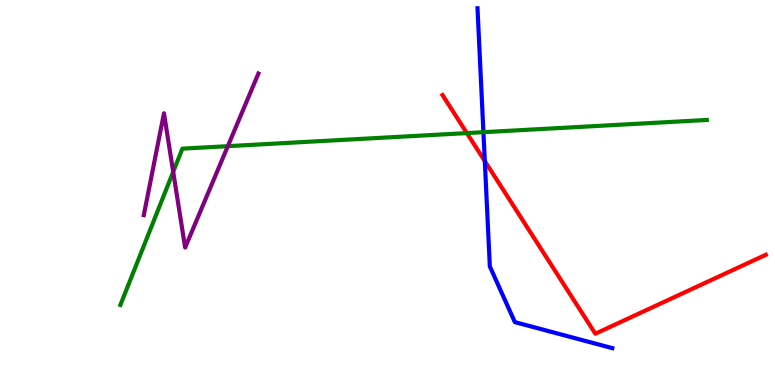[{'lines': ['blue', 'red'], 'intersections': [{'x': 6.26, 'y': 5.82}]}, {'lines': ['green', 'red'], 'intersections': [{'x': 6.02, 'y': 6.54}]}, {'lines': ['purple', 'red'], 'intersections': []}, {'lines': ['blue', 'green'], 'intersections': [{'x': 6.24, 'y': 6.57}]}, {'lines': ['blue', 'purple'], 'intersections': []}, {'lines': ['green', 'purple'], 'intersections': [{'x': 2.23, 'y': 5.54}, {'x': 2.94, 'y': 6.2}]}]